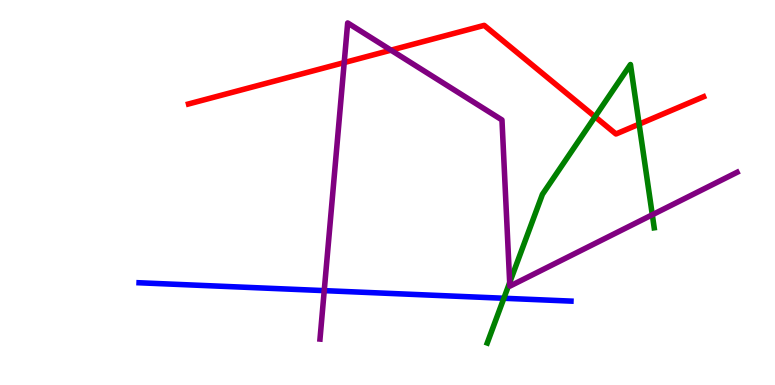[{'lines': ['blue', 'red'], 'intersections': []}, {'lines': ['green', 'red'], 'intersections': [{'x': 7.68, 'y': 6.97}, {'x': 8.25, 'y': 6.78}]}, {'lines': ['purple', 'red'], 'intersections': [{'x': 4.44, 'y': 8.37}, {'x': 5.04, 'y': 8.7}]}, {'lines': ['blue', 'green'], 'intersections': [{'x': 6.5, 'y': 2.25}]}, {'lines': ['blue', 'purple'], 'intersections': [{'x': 4.18, 'y': 2.45}]}, {'lines': ['green', 'purple'], 'intersections': [{'x': 6.58, 'y': 2.66}, {'x': 8.42, 'y': 4.42}]}]